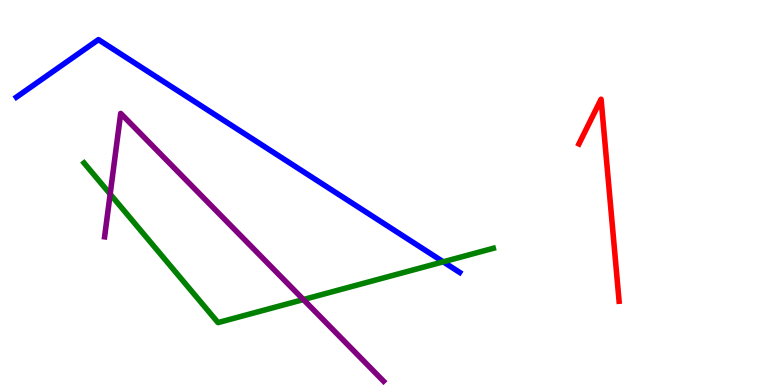[{'lines': ['blue', 'red'], 'intersections': []}, {'lines': ['green', 'red'], 'intersections': []}, {'lines': ['purple', 'red'], 'intersections': []}, {'lines': ['blue', 'green'], 'intersections': [{'x': 5.72, 'y': 3.2}]}, {'lines': ['blue', 'purple'], 'intersections': []}, {'lines': ['green', 'purple'], 'intersections': [{'x': 1.42, 'y': 4.96}, {'x': 3.91, 'y': 2.22}]}]